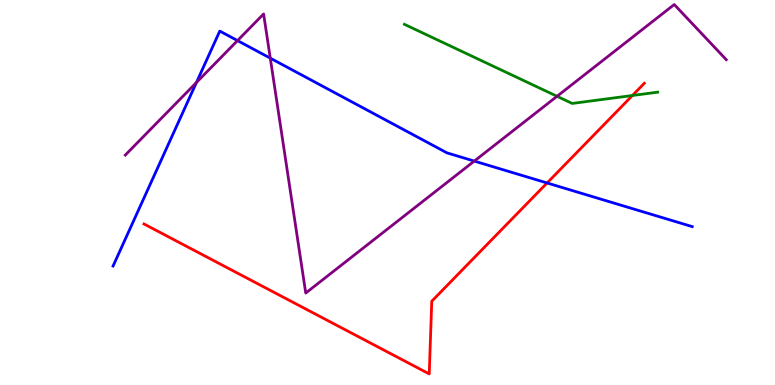[{'lines': ['blue', 'red'], 'intersections': [{'x': 7.06, 'y': 5.25}]}, {'lines': ['green', 'red'], 'intersections': [{'x': 8.16, 'y': 7.52}]}, {'lines': ['purple', 'red'], 'intersections': []}, {'lines': ['blue', 'green'], 'intersections': []}, {'lines': ['blue', 'purple'], 'intersections': [{'x': 2.53, 'y': 7.86}, {'x': 3.06, 'y': 8.95}, {'x': 3.49, 'y': 8.49}, {'x': 6.12, 'y': 5.82}]}, {'lines': ['green', 'purple'], 'intersections': [{'x': 7.19, 'y': 7.5}]}]